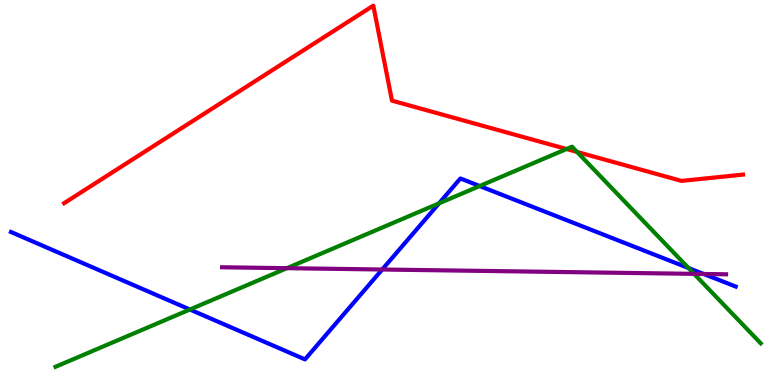[{'lines': ['blue', 'red'], 'intersections': []}, {'lines': ['green', 'red'], 'intersections': [{'x': 7.31, 'y': 6.13}, {'x': 7.45, 'y': 6.05}]}, {'lines': ['purple', 'red'], 'intersections': []}, {'lines': ['blue', 'green'], 'intersections': [{'x': 2.45, 'y': 1.96}, {'x': 5.66, 'y': 4.72}, {'x': 6.19, 'y': 5.17}, {'x': 8.88, 'y': 3.04}]}, {'lines': ['blue', 'purple'], 'intersections': [{'x': 4.93, 'y': 3.0}, {'x': 9.08, 'y': 2.88}]}, {'lines': ['green', 'purple'], 'intersections': [{'x': 3.7, 'y': 3.03}, {'x': 8.96, 'y': 2.89}]}]